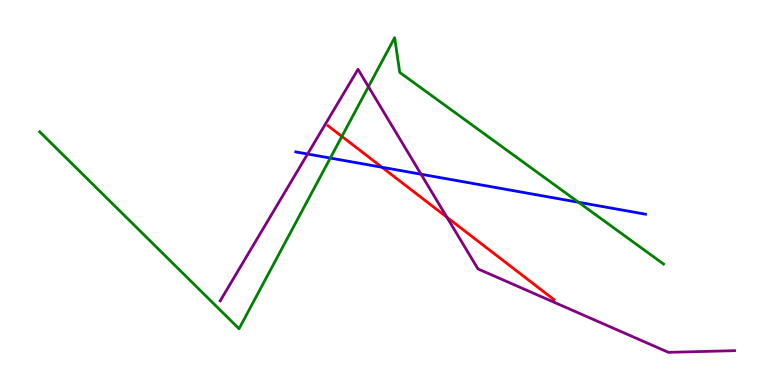[{'lines': ['blue', 'red'], 'intersections': [{'x': 4.93, 'y': 5.66}]}, {'lines': ['green', 'red'], 'intersections': [{'x': 4.41, 'y': 6.46}]}, {'lines': ['purple', 'red'], 'intersections': [{'x': 5.77, 'y': 4.36}]}, {'lines': ['blue', 'green'], 'intersections': [{'x': 4.26, 'y': 5.89}, {'x': 7.46, 'y': 4.75}]}, {'lines': ['blue', 'purple'], 'intersections': [{'x': 3.97, 'y': 6.0}, {'x': 5.43, 'y': 5.47}]}, {'lines': ['green', 'purple'], 'intersections': [{'x': 4.75, 'y': 7.75}]}]